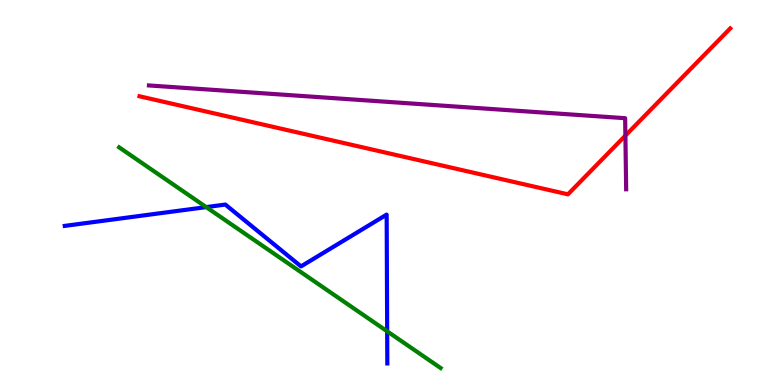[{'lines': ['blue', 'red'], 'intersections': []}, {'lines': ['green', 'red'], 'intersections': []}, {'lines': ['purple', 'red'], 'intersections': [{'x': 8.07, 'y': 6.48}]}, {'lines': ['blue', 'green'], 'intersections': [{'x': 2.66, 'y': 4.62}, {'x': 5.0, 'y': 1.39}]}, {'lines': ['blue', 'purple'], 'intersections': []}, {'lines': ['green', 'purple'], 'intersections': []}]